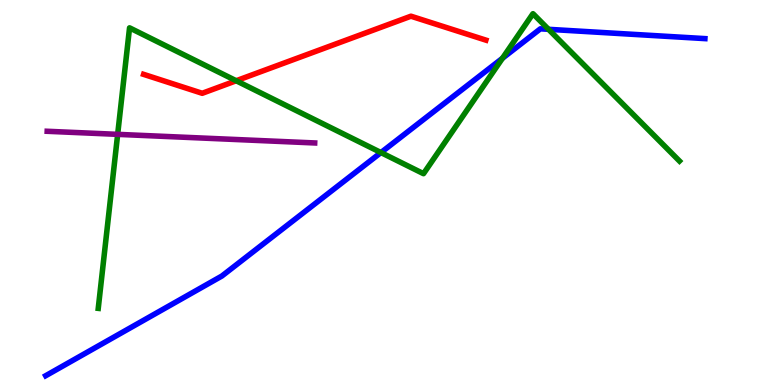[{'lines': ['blue', 'red'], 'intersections': []}, {'lines': ['green', 'red'], 'intersections': [{'x': 3.05, 'y': 7.9}]}, {'lines': ['purple', 'red'], 'intersections': []}, {'lines': ['blue', 'green'], 'intersections': [{'x': 4.92, 'y': 6.04}, {'x': 6.48, 'y': 8.49}, {'x': 7.08, 'y': 9.24}]}, {'lines': ['blue', 'purple'], 'intersections': []}, {'lines': ['green', 'purple'], 'intersections': [{'x': 1.52, 'y': 6.51}]}]